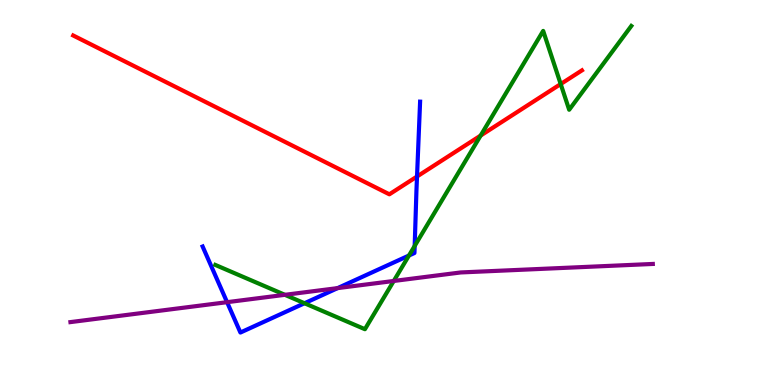[{'lines': ['blue', 'red'], 'intersections': [{'x': 5.38, 'y': 5.42}]}, {'lines': ['green', 'red'], 'intersections': [{'x': 6.2, 'y': 6.48}, {'x': 7.23, 'y': 7.82}]}, {'lines': ['purple', 'red'], 'intersections': []}, {'lines': ['blue', 'green'], 'intersections': [{'x': 3.93, 'y': 2.12}, {'x': 5.28, 'y': 3.36}, {'x': 5.35, 'y': 3.61}]}, {'lines': ['blue', 'purple'], 'intersections': [{'x': 2.93, 'y': 2.15}, {'x': 4.36, 'y': 2.52}]}, {'lines': ['green', 'purple'], 'intersections': [{'x': 3.68, 'y': 2.34}, {'x': 5.08, 'y': 2.7}]}]